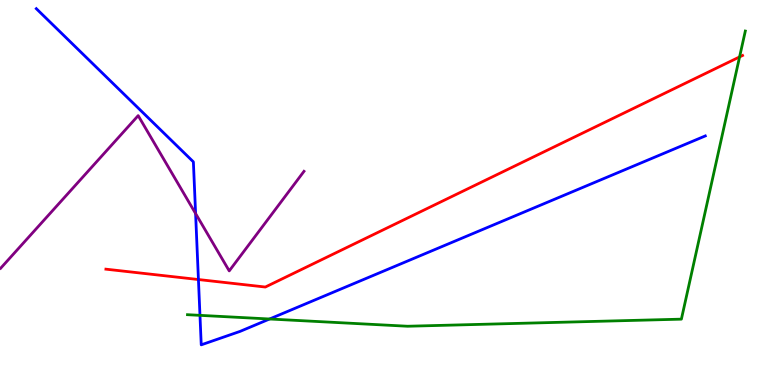[{'lines': ['blue', 'red'], 'intersections': [{'x': 2.56, 'y': 2.74}]}, {'lines': ['green', 'red'], 'intersections': [{'x': 9.54, 'y': 8.52}]}, {'lines': ['purple', 'red'], 'intersections': []}, {'lines': ['blue', 'green'], 'intersections': [{'x': 2.58, 'y': 1.81}, {'x': 3.48, 'y': 1.71}]}, {'lines': ['blue', 'purple'], 'intersections': [{'x': 2.52, 'y': 4.45}]}, {'lines': ['green', 'purple'], 'intersections': []}]